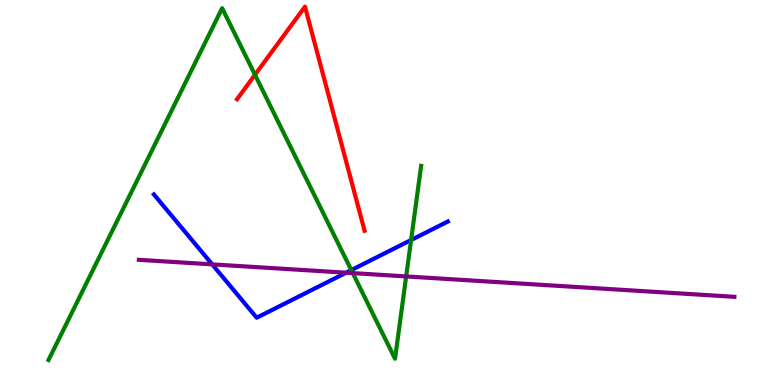[{'lines': ['blue', 'red'], 'intersections': []}, {'lines': ['green', 'red'], 'intersections': [{'x': 3.29, 'y': 8.06}]}, {'lines': ['purple', 'red'], 'intersections': []}, {'lines': ['blue', 'green'], 'intersections': [{'x': 4.53, 'y': 2.98}, {'x': 5.3, 'y': 3.77}]}, {'lines': ['blue', 'purple'], 'intersections': [{'x': 2.74, 'y': 3.13}, {'x': 4.47, 'y': 2.92}]}, {'lines': ['green', 'purple'], 'intersections': [{'x': 4.55, 'y': 2.91}, {'x': 5.24, 'y': 2.82}]}]